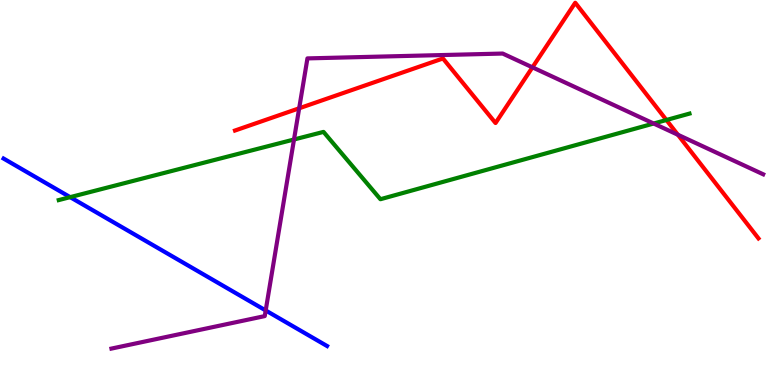[{'lines': ['blue', 'red'], 'intersections': []}, {'lines': ['green', 'red'], 'intersections': [{'x': 8.6, 'y': 6.88}]}, {'lines': ['purple', 'red'], 'intersections': [{'x': 3.86, 'y': 7.19}, {'x': 6.87, 'y': 8.25}, {'x': 8.75, 'y': 6.5}]}, {'lines': ['blue', 'green'], 'intersections': [{'x': 0.905, 'y': 4.88}]}, {'lines': ['blue', 'purple'], 'intersections': [{'x': 3.43, 'y': 1.94}]}, {'lines': ['green', 'purple'], 'intersections': [{'x': 3.79, 'y': 6.38}, {'x': 8.43, 'y': 6.79}]}]